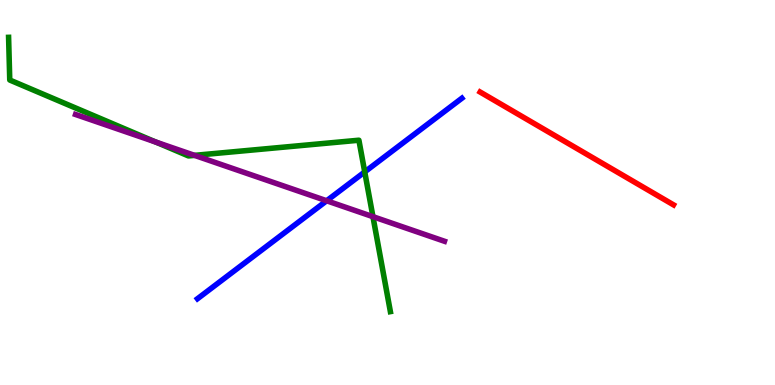[{'lines': ['blue', 'red'], 'intersections': []}, {'lines': ['green', 'red'], 'intersections': []}, {'lines': ['purple', 'red'], 'intersections': []}, {'lines': ['blue', 'green'], 'intersections': [{'x': 4.71, 'y': 5.53}]}, {'lines': ['blue', 'purple'], 'intersections': [{'x': 4.22, 'y': 4.79}]}, {'lines': ['green', 'purple'], 'intersections': [{'x': 2.01, 'y': 6.31}, {'x': 2.51, 'y': 5.96}, {'x': 4.81, 'y': 4.37}]}]